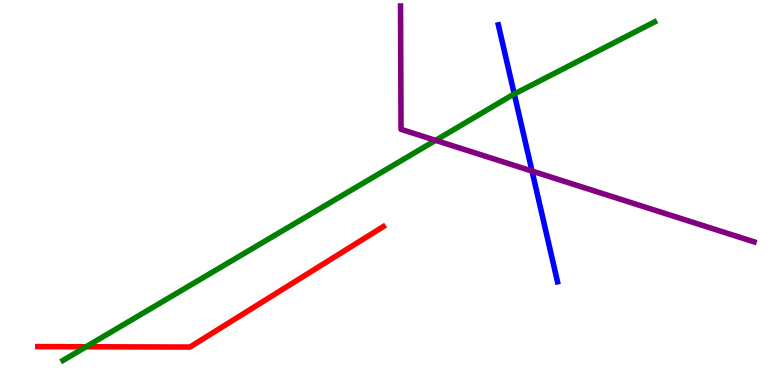[{'lines': ['blue', 'red'], 'intersections': []}, {'lines': ['green', 'red'], 'intersections': [{'x': 1.11, 'y': 0.993}]}, {'lines': ['purple', 'red'], 'intersections': []}, {'lines': ['blue', 'green'], 'intersections': [{'x': 6.64, 'y': 7.56}]}, {'lines': ['blue', 'purple'], 'intersections': [{'x': 6.86, 'y': 5.56}]}, {'lines': ['green', 'purple'], 'intersections': [{'x': 5.62, 'y': 6.35}]}]